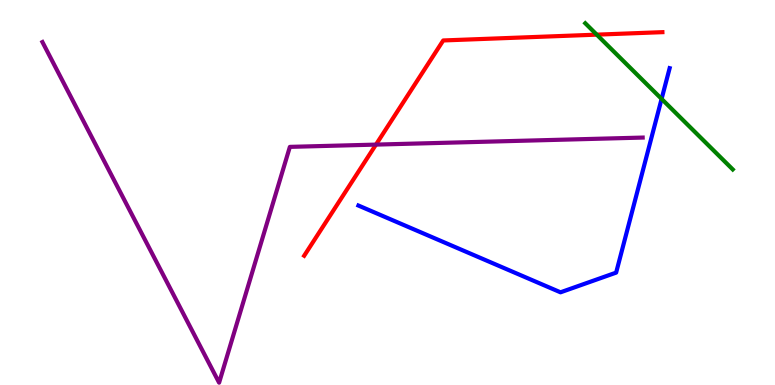[{'lines': ['blue', 'red'], 'intersections': []}, {'lines': ['green', 'red'], 'intersections': [{'x': 7.7, 'y': 9.1}]}, {'lines': ['purple', 'red'], 'intersections': [{'x': 4.85, 'y': 6.24}]}, {'lines': ['blue', 'green'], 'intersections': [{'x': 8.54, 'y': 7.43}]}, {'lines': ['blue', 'purple'], 'intersections': []}, {'lines': ['green', 'purple'], 'intersections': []}]